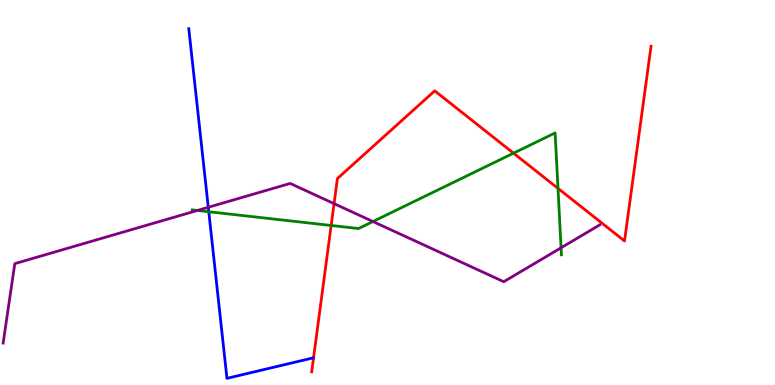[{'lines': ['blue', 'red'], 'intersections': []}, {'lines': ['green', 'red'], 'intersections': [{'x': 4.27, 'y': 4.14}, {'x': 6.63, 'y': 6.02}, {'x': 7.2, 'y': 5.11}]}, {'lines': ['purple', 'red'], 'intersections': [{'x': 4.31, 'y': 4.71}]}, {'lines': ['blue', 'green'], 'intersections': [{'x': 2.69, 'y': 4.5}]}, {'lines': ['blue', 'purple'], 'intersections': [{'x': 2.69, 'y': 4.62}]}, {'lines': ['green', 'purple'], 'intersections': [{'x': 2.55, 'y': 4.53}, {'x': 4.81, 'y': 4.25}, {'x': 7.24, 'y': 3.56}]}]